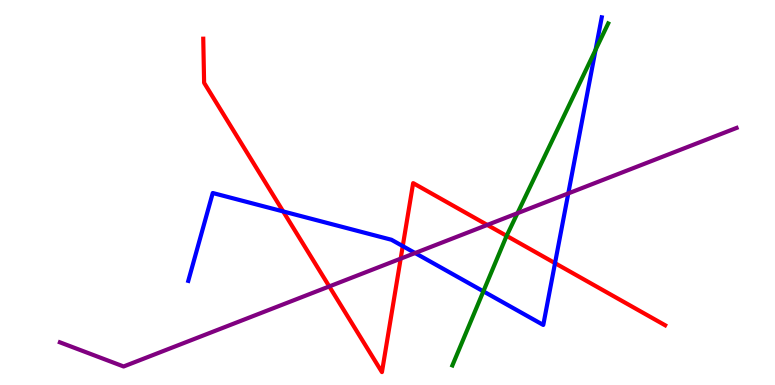[{'lines': ['blue', 'red'], 'intersections': [{'x': 3.65, 'y': 4.51}, {'x': 5.2, 'y': 3.61}, {'x': 7.16, 'y': 3.17}]}, {'lines': ['green', 'red'], 'intersections': [{'x': 6.54, 'y': 3.87}]}, {'lines': ['purple', 'red'], 'intersections': [{'x': 4.25, 'y': 2.56}, {'x': 5.17, 'y': 3.28}, {'x': 6.29, 'y': 4.16}]}, {'lines': ['blue', 'green'], 'intersections': [{'x': 6.24, 'y': 2.43}, {'x': 7.68, 'y': 8.7}]}, {'lines': ['blue', 'purple'], 'intersections': [{'x': 5.36, 'y': 3.43}, {'x': 7.33, 'y': 4.98}]}, {'lines': ['green', 'purple'], 'intersections': [{'x': 6.68, 'y': 4.46}]}]